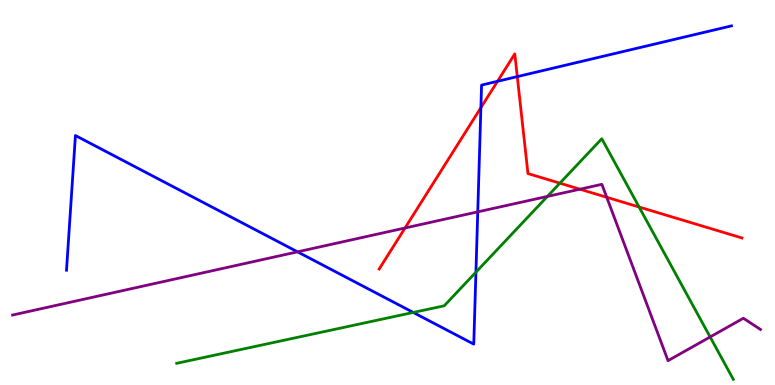[{'lines': ['blue', 'red'], 'intersections': [{'x': 6.21, 'y': 7.2}, {'x': 6.42, 'y': 7.89}, {'x': 6.67, 'y': 8.01}]}, {'lines': ['green', 'red'], 'intersections': [{'x': 7.22, 'y': 5.24}, {'x': 8.25, 'y': 4.62}]}, {'lines': ['purple', 'red'], 'intersections': [{'x': 5.23, 'y': 4.08}, {'x': 7.48, 'y': 5.09}, {'x': 7.83, 'y': 4.88}]}, {'lines': ['blue', 'green'], 'intersections': [{'x': 5.33, 'y': 1.88}, {'x': 6.14, 'y': 2.93}]}, {'lines': ['blue', 'purple'], 'intersections': [{'x': 3.84, 'y': 3.46}, {'x': 6.16, 'y': 4.5}]}, {'lines': ['green', 'purple'], 'intersections': [{'x': 7.06, 'y': 4.9}, {'x': 9.16, 'y': 1.25}]}]